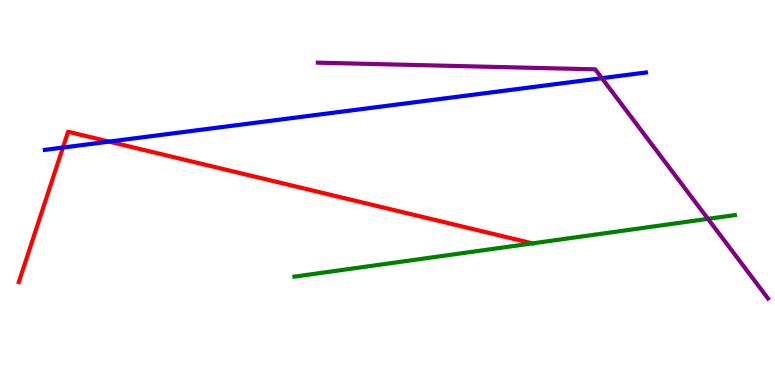[{'lines': ['blue', 'red'], 'intersections': [{'x': 0.812, 'y': 6.17}, {'x': 1.41, 'y': 6.32}]}, {'lines': ['green', 'red'], 'intersections': []}, {'lines': ['purple', 'red'], 'intersections': []}, {'lines': ['blue', 'green'], 'intersections': []}, {'lines': ['blue', 'purple'], 'intersections': [{'x': 7.77, 'y': 7.97}]}, {'lines': ['green', 'purple'], 'intersections': [{'x': 9.13, 'y': 4.32}]}]